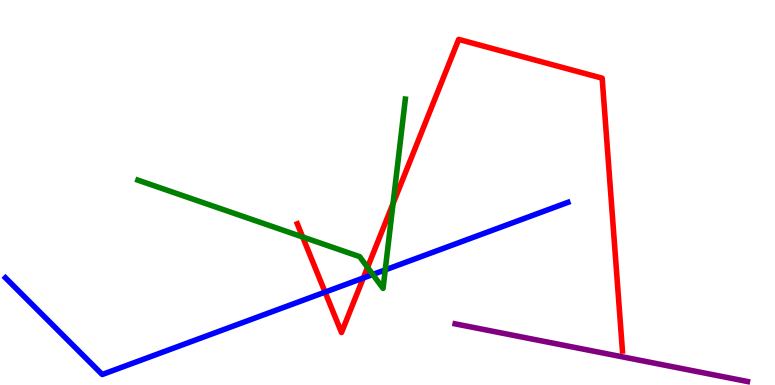[{'lines': ['blue', 'red'], 'intersections': [{'x': 4.19, 'y': 2.41}, {'x': 4.69, 'y': 2.78}]}, {'lines': ['green', 'red'], 'intersections': [{'x': 3.91, 'y': 3.84}, {'x': 4.74, 'y': 3.06}, {'x': 5.07, 'y': 4.71}]}, {'lines': ['purple', 'red'], 'intersections': []}, {'lines': ['blue', 'green'], 'intersections': [{'x': 4.81, 'y': 2.87}, {'x': 4.97, 'y': 2.99}]}, {'lines': ['blue', 'purple'], 'intersections': []}, {'lines': ['green', 'purple'], 'intersections': []}]